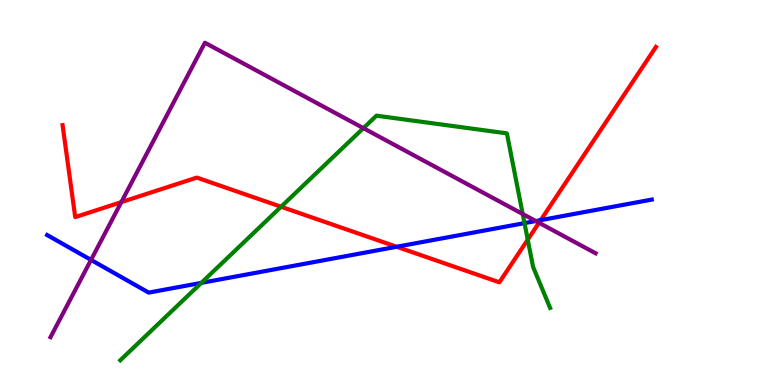[{'lines': ['blue', 'red'], 'intersections': [{'x': 5.12, 'y': 3.59}, {'x': 6.98, 'y': 4.28}]}, {'lines': ['green', 'red'], 'intersections': [{'x': 3.63, 'y': 4.63}, {'x': 6.81, 'y': 3.77}]}, {'lines': ['purple', 'red'], 'intersections': [{'x': 1.57, 'y': 4.75}, {'x': 6.95, 'y': 4.21}]}, {'lines': ['blue', 'green'], 'intersections': [{'x': 2.6, 'y': 2.65}, {'x': 6.77, 'y': 4.2}]}, {'lines': ['blue', 'purple'], 'intersections': [{'x': 1.17, 'y': 3.25}, {'x': 6.91, 'y': 4.26}]}, {'lines': ['green', 'purple'], 'intersections': [{'x': 4.69, 'y': 6.67}, {'x': 6.74, 'y': 4.44}]}]